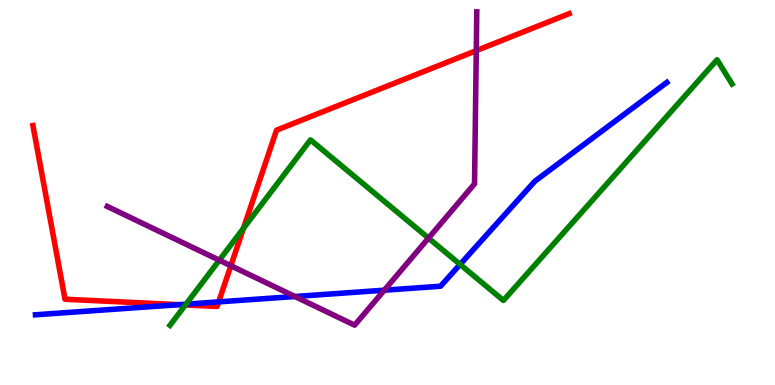[{'lines': ['blue', 'red'], 'intersections': [{'x': 2.31, 'y': 2.09}, {'x': 2.82, 'y': 2.16}]}, {'lines': ['green', 'red'], 'intersections': [{'x': 2.39, 'y': 2.08}, {'x': 3.14, 'y': 4.07}]}, {'lines': ['purple', 'red'], 'intersections': [{'x': 2.98, 'y': 3.1}, {'x': 6.15, 'y': 8.68}]}, {'lines': ['blue', 'green'], 'intersections': [{'x': 2.4, 'y': 2.1}, {'x': 5.94, 'y': 3.13}]}, {'lines': ['blue', 'purple'], 'intersections': [{'x': 3.81, 'y': 2.3}, {'x': 4.96, 'y': 2.46}]}, {'lines': ['green', 'purple'], 'intersections': [{'x': 2.83, 'y': 3.24}, {'x': 5.53, 'y': 3.82}]}]